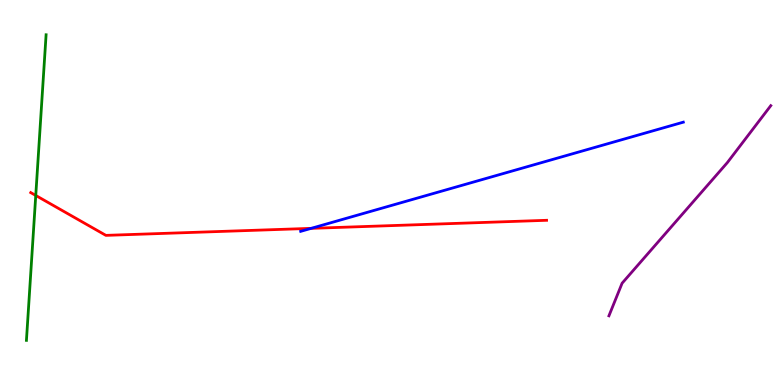[{'lines': ['blue', 'red'], 'intersections': [{'x': 4.02, 'y': 4.07}]}, {'lines': ['green', 'red'], 'intersections': [{'x': 0.461, 'y': 4.92}]}, {'lines': ['purple', 'red'], 'intersections': []}, {'lines': ['blue', 'green'], 'intersections': []}, {'lines': ['blue', 'purple'], 'intersections': []}, {'lines': ['green', 'purple'], 'intersections': []}]